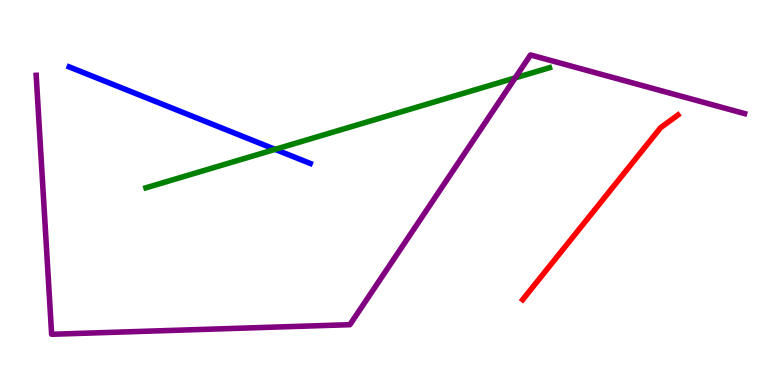[{'lines': ['blue', 'red'], 'intersections': []}, {'lines': ['green', 'red'], 'intersections': []}, {'lines': ['purple', 'red'], 'intersections': []}, {'lines': ['blue', 'green'], 'intersections': [{'x': 3.55, 'y': 6.12}]}, {'lines': ['blue', 'purple'], 'intersections': []}, {'lines': ['green', 'purple'], 'intersections': [{'x': 6.65, 'y': 7.98}]}]